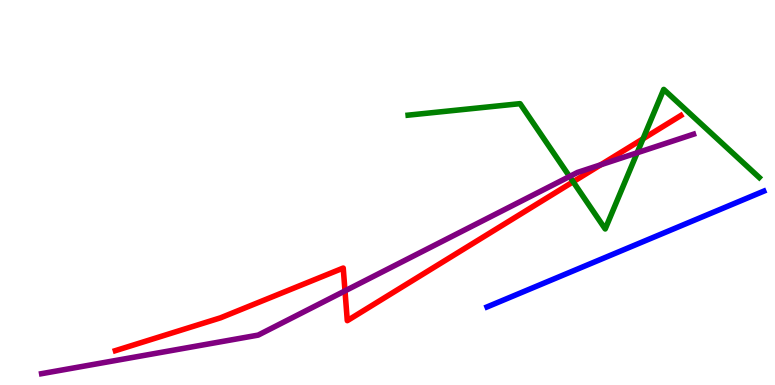[{'lines': ['blue', 'red'], 'intersections': []}, {'lines': ['green', 'red'], 'intersections': [{'x': 7.4, 'y': 5.28}, {'x': 8.3, 'y': 6.4}]}, {'lines': ['purple', 'red'], 'intersections': [{'x': 4.45, 'y': 2.44}, {'x': 7.75, 'y': 5.72}]}, {'lines': ['blue', 'green'], 'intersections': []}, {'lines': ['blue', 'purple'], 'intersections': []}, {'lines': ['green', 'purple'], 'intersections': [{'x': 7.35, 'y': 5.42}, {'x': 8.22, 'y': 6.03}]}]